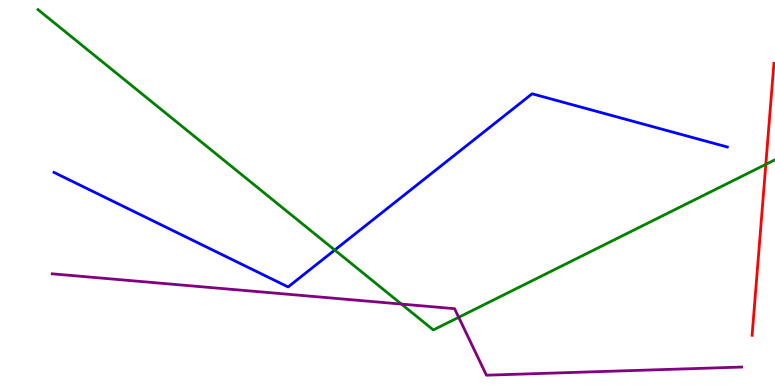[{'lines': ['blue', 'red'], 'intersections': []}, {'lines': ['green', 'red'], 'intersections': [{'x': 9.88, 'y': 5.73}]}, {'lines': ['purple', 'red'], 'intersections': []}, {'lines': ['blue', 'green'], 'intersections': [{'x': 4.32, 'y': 3.51}]}, {'lines': ['blue', 'purple'], 'intersections': []}, {'lines': ['green', 'purple'], 'intersections': [{'x': 5.18, 'y': 2.1}, {'x': 5.92, 'y': 1.76}]}]